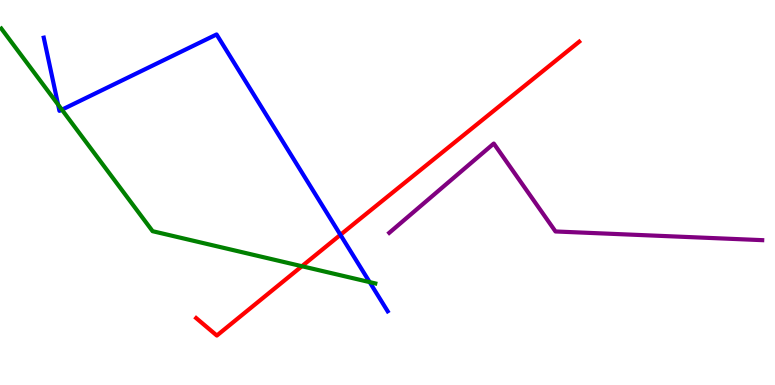[{'lines': ['blue', 'red'], 'intersections': [{'x': 4.39, 'y': 3.9}]}, {'lines': ['green', 'red'], 'intersections': [{'x': 3.9, 'y': 3.09}]}, {'lines': ['purple', 'red'], 'intersections': []}, {'lines': ['blue', 'green'], 'intersections': [{'x': 0.75, 'y': 7.28}, {'x': 0.799, 'y': 7.15}, {'x': 4.77, 'y': 2.67}]}, {'lines': ['blue', 'purple'], 'intersections': []}, {'lines': ['green', 'purple'], 'intersections': []}]